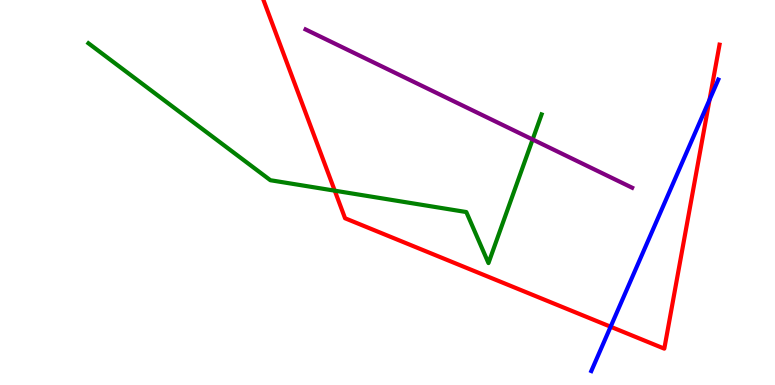[{'lines': ['blue', 'red'], 'intersections': [{'x': 7.88, 'y': 1.51}, {'x': 9.16, 'y': 7.41}]}, {'lines': ['green', 'red'], 'intersections': [{'x': 4.32, 'y': 5.05}]}, {'lines': ['purple', 'red'], 'intersections': []}, {'lines': ['blue', 'green'], 'intersections': []}, {'lines': ['blue', 'purple'], 'intersections': []}, {'lines': ['green', 'purple'], 'intersections': [{'x': 6.87, 'y': 6.38}]}]